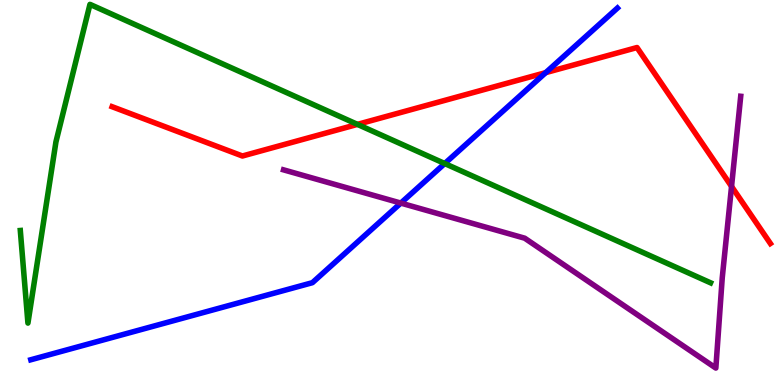[{'lines': ['blue', 'red'], 'intersections': [{'x': 7.04, 'y': 8.11}]}, {'lines': ['green', 'red'], 'intersections': [{'x': 4.61, 'y': 6.77}]}, {'lines': ['purple', 'red'], 'intersections': [{'x': 9.44, 'y': 5.16}]}, {'lines': ['blue', 'green'], 'intersections': [{'x': 5.74, 'y': 5.75}]}, {'lines': ['blue', 'purple'], 'intersections': [{'x': 5.17, 'y': 4.73}]}, {'lines': ['green', 'purple'], 'intersections': []}]